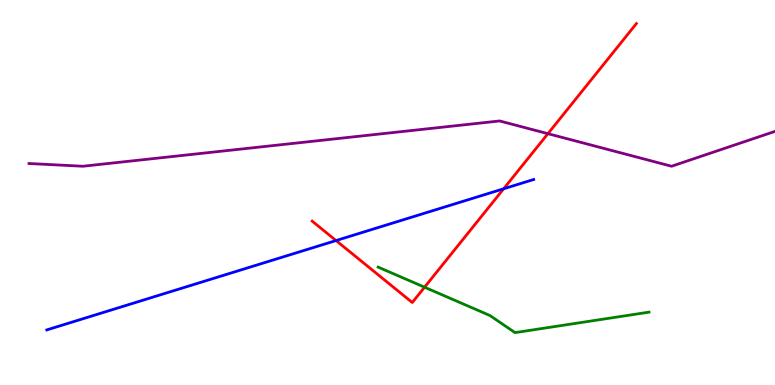[{'lines': ['blue', 'red'], 'intersections': [{'x': 4.34, 'y': 3.75}, {'x': 6.5, 'y': 5.1}]}, {'lines': ['green', 'red'], 'intersections': [{'x': 5.48, 'y': 2.54}]}, {'lines': ['purple', 'red'], 'intersections': [{'x': 7.07, 'y': 6.53}]}, {'lines': ['blue', 'green'], 'intersections': []}, {'lines': ['blue', 'purple'], 'intersections': []}, {'lines': ['green', 'purple'], 'intersections': []}]